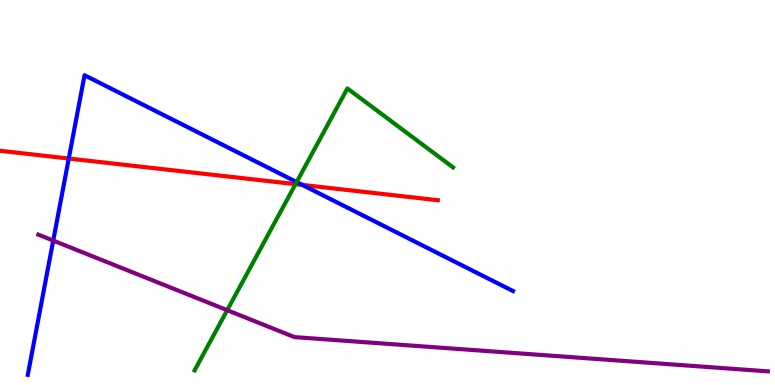[{'lines': ['blue', 'red'], 'intersections': [{'x': 0.887, 'y': 5.88}, {'x': 3.9, 'y': 5.2}]}, {'lines': ['green', 'red'], 'intersections': [{'x': 3.81, 'y': 5.22}]}, {'lines': ['purple', 'red'], 'intersections': []}, {'lines': ['blue', 'green'], 'intersections': [{'x': 3.83, 'y': 5.27}]}, {'lines': ['blue', 'purple'], 'intersections': [{'x': 0.687, 'y': 3.75}]}, {'lines': ['green', 'purple'], 'intersections': [{'x': 2.93, 'y': 1.94}]}]